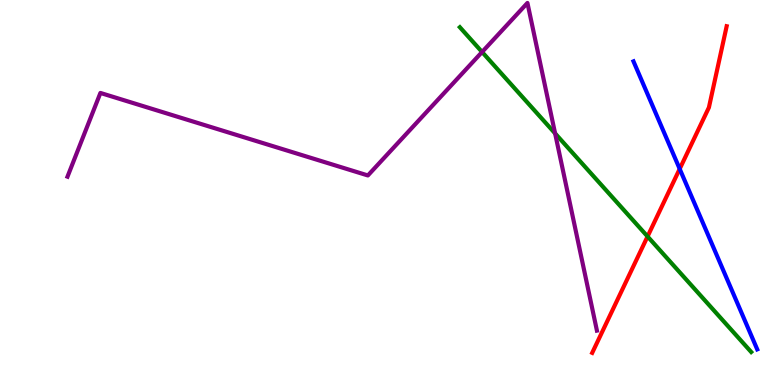[{'lines': ['blue', 'red'], 'intersections': [{'x': 8.77, 'y': 5.61}]}, {'lines': ['green', 'red'], 'intersections': [{'x': 8.36, 'y': 3.86}]}, {'lines': ['purple', 'red'], 'intersections': []}, {'lines': ['blue', 'green'], 'intersections': []}, {'lines': ['blue', 'purple'], 'intersections': []}, {'lines': ['green', 'purple'], 'intersections': [{'x': 6.22, 'y': 8.65}, {'x': 7.16, 'y': 6.53}]}]